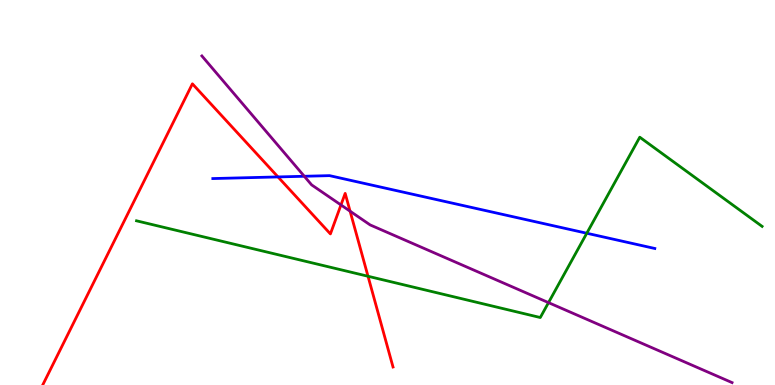[{'lines': ['blue', 'red'], 'intersections': [{'x': 3.59, 'y': 5.4}]}, {'lines': ['green', 'red'], 'intersections': [{'x': 4.75, 'y': 2.82}]}, {'lines': ['purple', 'red'], 'intersections': [{'x': 4.4, 'y': 4.68}, {'x': 4.52, 'y': 4.51}]}, {'lines': ['blue', 'green'], 'intersections': [{'x': 7.57, 'y': 3.94}]}, {'lines': ['blue', 'purple'], 'intersections': [{'x': 3.93, 'y': 5.42}]}, {'lines': ['green', 'purple'], 'intersections': [{'x': 7.08, 'y': 2.14}]}]